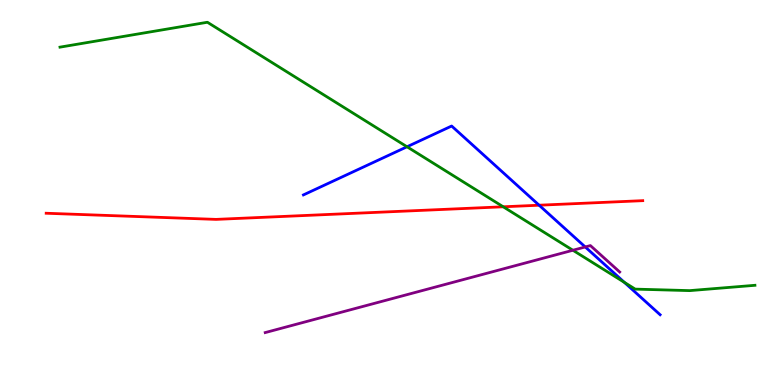[{'lines': ['blue', 'red'], 'intersections': [{'x': 6.96, 'y': 4.67}]}, {'lines': ['green', 'red'], 'intersections': [{'x': 6.49, 'y': 4.63}]}, {'lines': ['purple', 'red'], 'intersections': []}, {'lines': ['blue', 'green'], 'intersections': [{'x': 5.25, 'y': 6.19}, {'x': 8.06, 'y': 2.67}]}, {'lines': ['blue', 'purple'], 'intersections': [{'x': 7.55, 'y': 3.59}]}, {'lines': ['green', 'purple'], 'intersections': [{'x': 7.39, 'y': 3.5}]}]